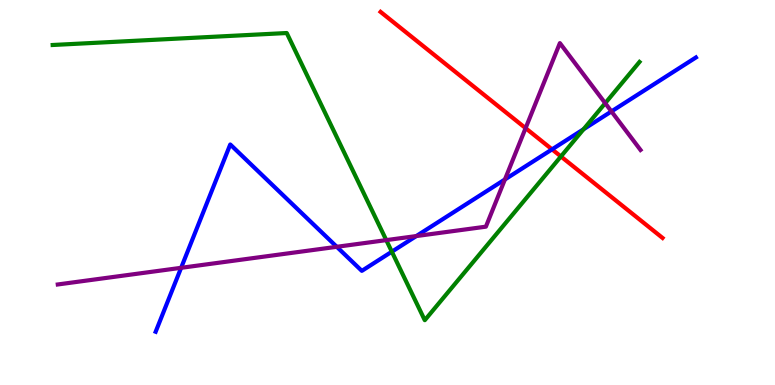[{'lines': ['blue', 'red'], 'intersections': [{'x': 7.12, 'y': 6.12}]}, {'lines': ['green', 'red'], 'intersections': [{'x': 7.24, 'y': 5.94}]}, {'lines': ['purple', 'red'], 'intersections': [{'x': 6.78, 'y': 6.67}]}, {'lines': ['blue', 'green'], 'intersections': [{'x': 5.06, 'y': 3.46}, {'x': 7.53, 'y': 6.64}]}, {'lines': ['blue', 'purple'], 'intersections': [{'x': 2.34, 'y': 3.04}, {'x': 4.35, 'y': 3.59}, {'x': 5.37, 'y': 3.87}, {'x': 6.51, 'y': 5.34}, {'x': 7.89, 'y': 7.11}]}, {'lines': ['green', 'purple'], 'intersections': [{'x': 4.98, 'y': 3.76}, {'x': 7.81, 'y': 7.32}]}]